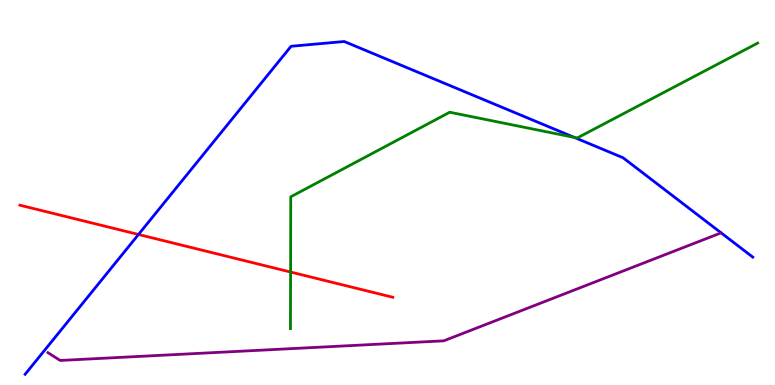[{'lines': ['blue', 'red'], 'intersections': [{'x': 1.79, 'y': 3.91}]}, {'lines': ['green', 'red'], 'intersections': [{'x': 3.75, 'y': 2.93}]}, {'lines': ['purple', 'red'], 'intersections': []}, {'lines': ['blue', 'green'], 'intersections': [{'x': 7.41, 'y': 6.43}]}, {'lines': ['blue', 'purple'], 'intersections': []}, {'lines': ['green', 'purple'], 'intersections': []}]